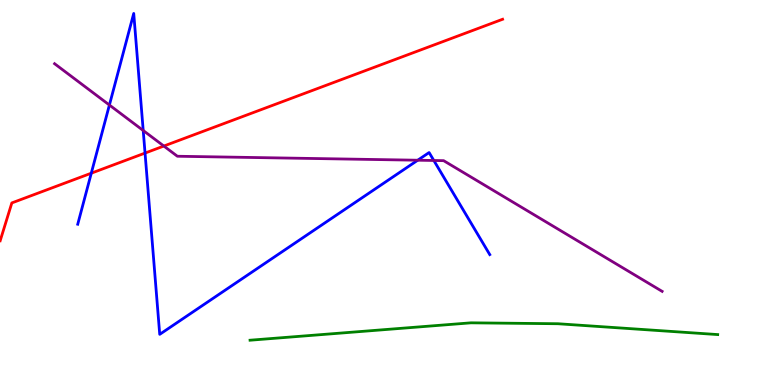[{'lines': ['blue', 'red'], 'intersections': [{'x': 1.18, 'y': 5.5}, {'x': 1.87, 'y': 6.02}]}, {'lines': ['green', 'red'], 'intersections': []}, {'lines': ['purple', 'red'], 'intersections': [{'x': 2.11, 'y': 6.21}]}, {'lines': ['blue', 'green'], 'intersections': []}, {'lines': ['blue', 'purple'], 'intersections': [{'x': 1.41, 'y': 7.27}, {'x': 1.85, 'y': 6.61}, {'x': 5.39, 'y': 5.84}, {'x': 5.6, 'y': 5.83}]}, {'lines': ['green', 'purple'], 'intersections': []}]